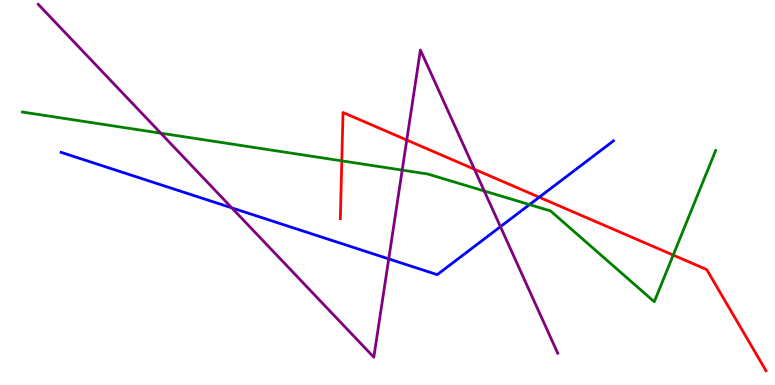[{'lines': ['blue', 'red'], 'intersections': [{'x': 6.96, 'y': 4.88}]}, {'lines': ['green', 'red'], 'intersections': [{'x': 4.41, 'y': 5.82}, {'x': 8.69, 'y': 3.37}]}, {'lines': ['purple', 'red'], 'intersections': [{'x': 5.25, 'y': 6.36}, {'x': 6.12, 'y': 5.6}]}, {'lines': ['blue', 'green'], 'intersections': [{'x': 6.83, 'y': 4.69}]}, {'lines': ['blue', 'purple'], 'intersections': [{'x': 2.99, 'y': 4.6}, {'x': 5.02, 'y': 3.28}, {'x': 6.46, 'y': 4.11}]}, {'lines': ['green', 'purple'], 'intersections': [{'x': 2.07, 'y': 6.54}, {'x': 5.19, 'y': 5.58}, {'x': 6.25, 'y': 5.04}]}]